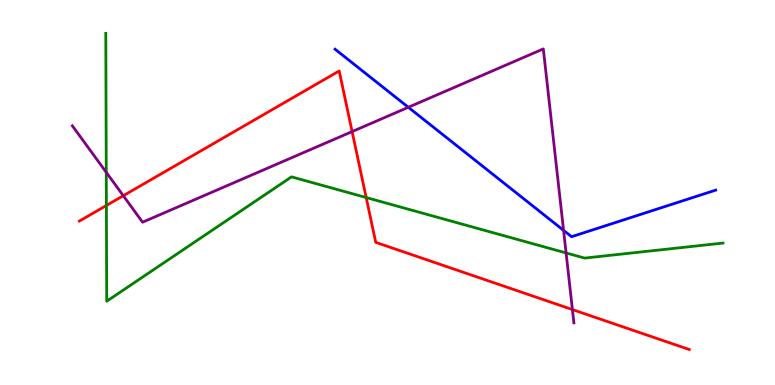[{'lines': ['blue', 'red'], 'intersections': []}, {'lines': ['green', 'red'], 'intersections': [{'x': 1.37, 'y': 4.66}, {'x': 4.72, 'y': 4.87}]}, {'lines': ['purple', 'red'], 'intersections': [{'x': 1.59, 'y': 4.92}, {'x': 4.54, 'y': 6.58}, {'x': 7.39, 'y': 1.96}]}, {'lines': ['blue', 'green'], 'intersections': []}, {'lines': ['blue', 'purple'], 'intersections': [{'x': 5.27, 'y': 7.21}, {'x': 7.27, 'y': 4.02}]}, {'lines': ['green', 'purple'], 'intersections': [{'x': 1.37, 'y': 5.52}, {'x': 7.3, 'y': 3.43}]}]